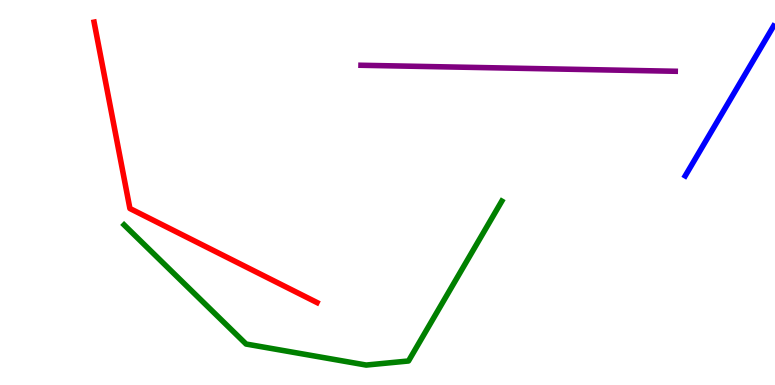[{'lines': ['blue', 'red'], 'intersections': []}, {'lines': ['green', 'red'], 'intersections': []}, {'lines': ['purple', 'red'], 'intersections': []}, {'lines': ['blue', 'green'], 'intersections': []}, {'lines': ['blue', 'purple'], 'intersections': []}, {'lines': ['green', 'purple'], 'intersections': []}]